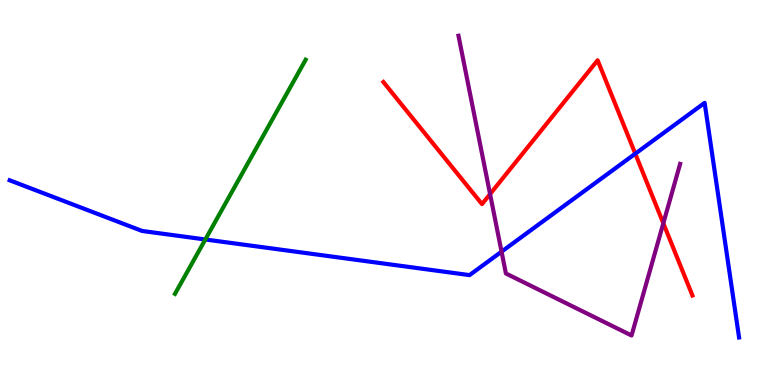[{'lines': ['blue', 'red'], 'intersections': [{'x': 8.2, 'y': 6.01}]}, {'lines': ['green', 'red'], 'intersections': []}, {'lines': ['purple', 'red'], 'intersections': [{'x': 6.32, 'y': 4.96}, {'x': 8.56, 'y': 4.2}]}, {'lines': ['blue', 'green'], 'intersections': [{'x': 2.65, 'y': 3.78}]}, {'lines': ['blue', 'purple'], 'intersections': [{'x': 6.47, 'y': 3.46}]}, {'lines': ['green', 'purple'], 'intersections': []}]